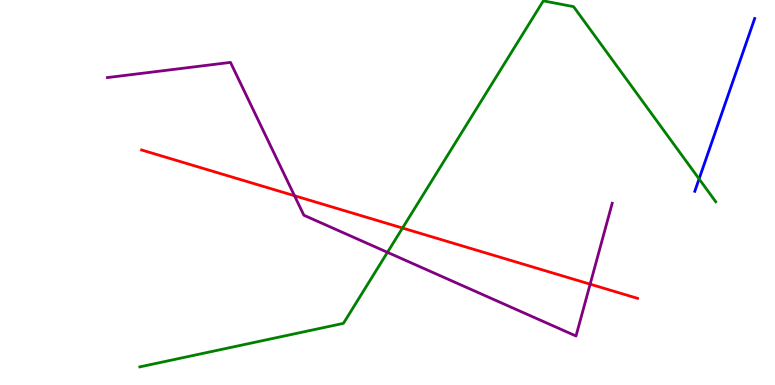[{'lines': ['blue', 'red'], 'intersections': []}, {'lines': ['green', 'red'], 'intersections': [{'x': 5.19, 'y': 4.08}]}, {'lines': ['purple', 'red'], 'intersections': [{'x': 3.8, 'y': 4.92}, {'x': 7.61, 'y': 2.62}]}, {'lines': ['blue', 'green'], 'intersections': [{'x': 9.02, 'y': 5.35}]}, {'lines': ['blue', 'purple'], 'intersections': []}, {'lines': ['green', 'purple'], 'intersections': [{'x': 5.0, 'y': 3.45}]}]